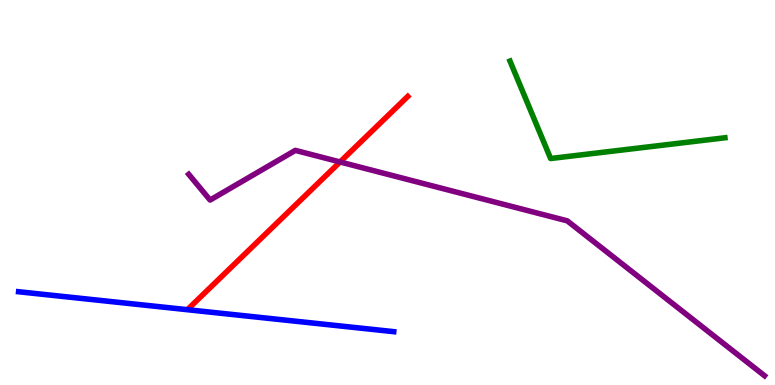[{'lines': ['blue', 'red'], 'intersections': []}, {'lines': ['green', 'red'], 'intersections': []}, {'lines': ['purple', 'red'], 'intersections': [{'x': 4.39, 'y': 5.79}]}, {'lines': ['blue', 'green'], 'intersections': []}, {'lines': ['blue', 'purple'], 'intersections': []}, {'lines': ['green', 'purple'], 'intersections': []}]